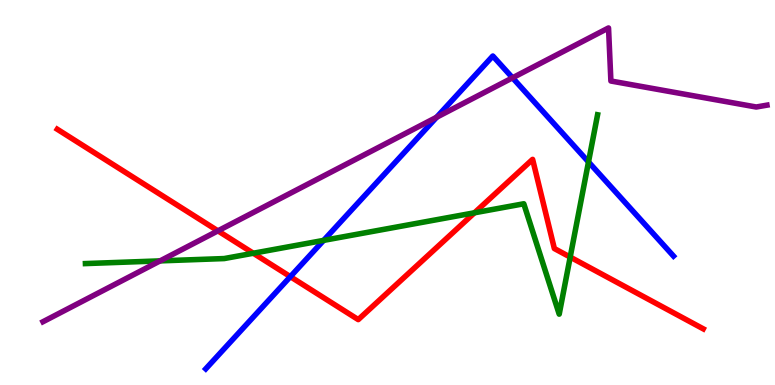[{'lines': ['blue', 'red'], 'intersections': [{'x': 3.75, 'y': 2.81}]}, {'lines': ['green', 'red'], 'intersections': [{'x': 3.27, 'y': 3.42}, {'x': 6.12, 'y': 4.47}, {'x': 7.36, 'y': 3.32}]}, {'lines': ['purple', 'red'], 'intersections': [{'x': 2.81, 'y': 4.0}]}, {'lines': ['blue', 'green'], 'intersections': [{'x': 4.18, 'y': 3.76}, {'x': 7.59, 'y': 5.79}]}, {'lines': ['blue', 'purple'], 'intersections': [{'x': 5.63, 'y': 6.95}, {'x': 6.61, 'y': 7.98}]}, {'lines': ['green', 'purple'], 'intersections': [{'x': 2.07, 'y': 3.22}]}]